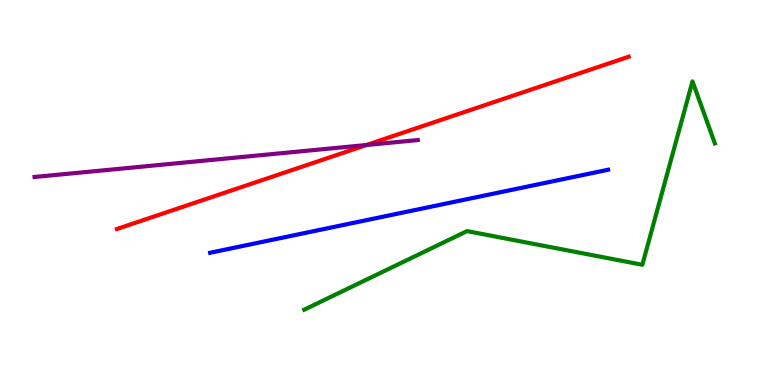[{'lines': ['blue', 'red'], 'intersections': []}, {'lines': ['green', 'red'], 'intersections': []}, {'lines': ['purple', 'red'], 'intersections': [{'x': 4.73, 'y': 6.23}]}, {'lines': ['blue', 'green'], 'intersections': []}, {'lines': ['blue', 'purple'], 'intersections': []}, {'lines': ['green', 'purple'], 'intersections': []}]